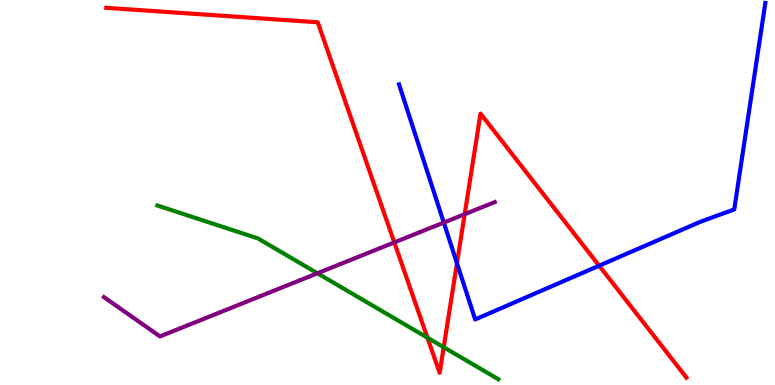[{'lines': ['blue', 'red'], 'intersections': [{'x': 5.9, 'y': 3.16}, {'x': 7.73, 'y': 3.1}]}, {'lines': ['green', 'red'], 'intersections': [{'x': 5.52, 'y': 1.23}, {'x': 5.73, 'y': 0.981}]}, {'lines': ['purple', 'red'], 'intersections': [{'x': 5.09, 'y': 3.7}, {'x': 6.0, 'y': 4.44}]}, {'lines': ['blue', 'green'], 'intersections': []}, {'lines': ['blue', 'purple'], 'intersections': [{'x': 5.73, 'y': 4.22}]}, {'lines': ['green', 'purple'], 'intersections': [{'x': 4.1, 'y': 2.9}]}]